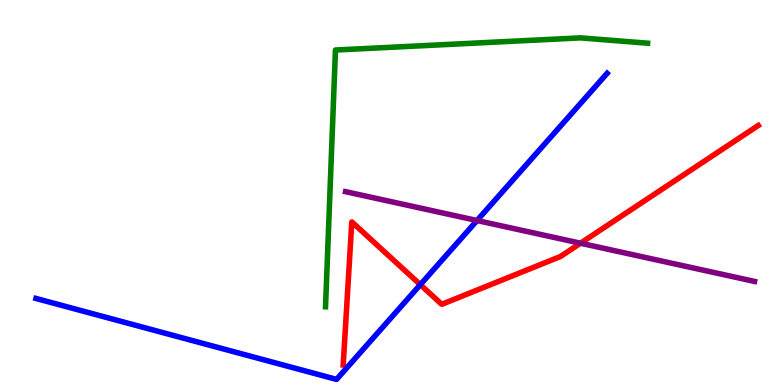[{'lines': ['blue', 'red'], 'intersections': [{'x': 5.42, 'y': 2.61}]}, {'lines': ['green', 'red'], 'intersections': []}, {'lines': ['purple', 'red'], 'intersections': [{'x': 7.49, 'y': 3.68}]}, {'lines': ['blue', 'green'], 'intersections': []}, {'lines': ['blue', 'purple'], 'intersections': [{'x': 6.16, 'y': 4.27}]}, {'lines': ['green', 'purple'], 'intersections': []}]